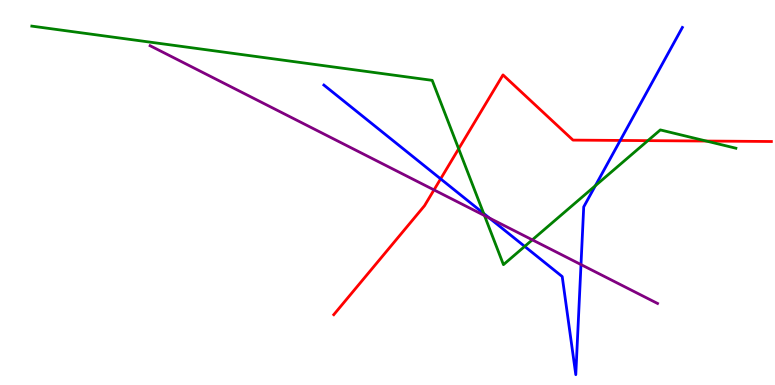[{'lines': ['blue', 'red'], 'intersections': [{'x': 5.69, 'y': 5.35}, {'x': 8.0, 'y': 6.35}]}, {'lines': ['green', 'red'], 'intersections': [{'x': 5.92, 'y': 6.13}, {'x': 8.36, 'y': 6.35}, {'x': 9.11, 'y': 6.34}]}, {'lines': ['purple', 'red'], 'intersections': [{'x': 5.6, 'y': 5.07}]}, {'lines': ['blue', 'green'], 'intersections': [{'x': 6.24, 'y': 4.46}, {'x': 6.77, 'y': 3.6}, {'x': 7.68, 'y': 5.18}]}, {'lines': ['blue', 'purple'], 'intersections': [{'x': 6.31, 'y': 4.34}, {'x': 7.5, 'y': 3.13}]}, {'lines': ['green', 'purple'], 'intersections': [{'x': 6.25, 'y': 4.4}, {'x': 6.87, 'y': 3.77}]}]